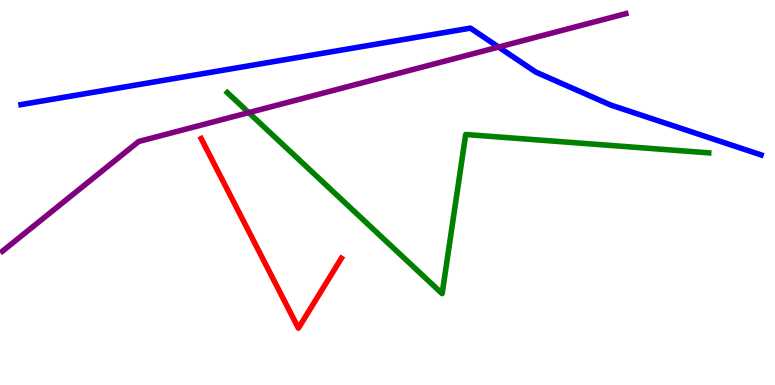[{'lines': ['blue', 'red'], 'intersections': []}, {'lines': ['green', 'red'], 'intersections': []}, {'lines': ['purple', 'red'], 'intersections': []}, {'lines': ['blue', 'green'], 'intersections': []}, {'lines': ['blue', 'purple'], 'intersections': [{'x': 6.43, 'y': 8.78}]}, {'lines': ['green', 'purple'], 'intersections': [{'x': 3.21, 'y': 7.07}]}]